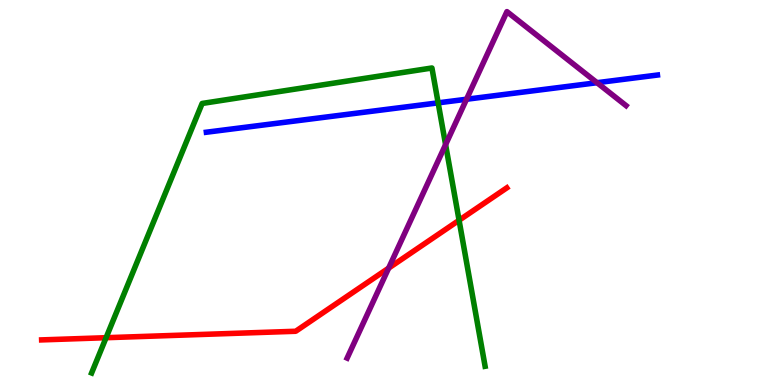[{'lines': ['blue', 'red'], 'intersections': []}, {'lines': ['green', 'red'], 'intersections': [{'x': 1.37, 'y': 1.23}, {'x': 5.92, 'y': 4.28}]}, {'lines': ['purple', 'red'], 'intersections': [{'x': 5.01, 'y': 3.04}]}, {'lines': ['blue', 'green'], 'intersections': [{'x': 5.65, 'y': 7.33}]}, {'lines': ['blue', 'purple'], 'intersections': [{'x': 6.02, 'y': 7.42}, {'x': 7.7, 'y': 7.85}]}, {'lines': ['green', 'purple'], 'intersections': [{'x': 5.75, 'y': 6.24}]}]